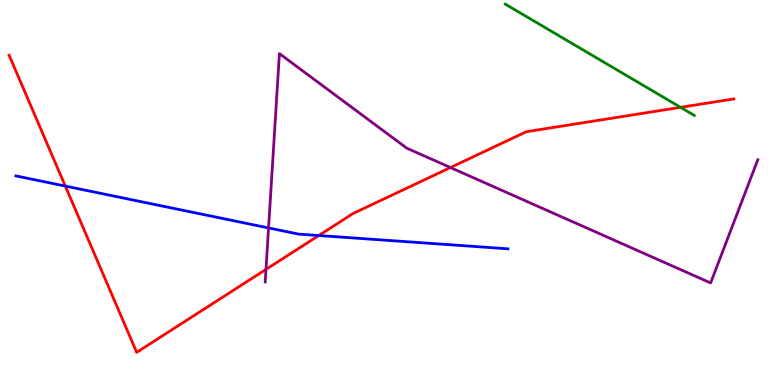[{'lines': ['blue', 'red'], 'intersections': [{'x': 0.842, 'y': 5.17}, {'x': 4.11, 'y': 3.88}]}, {'lines': ['green', 'red'], 'intersections': [{'x': 8.78, 'y': 7.21}]}, {'lines': ['purple', 'red'], 'intersections': [{'x': 3.43, 'y': 3.0}, {'x': 5.81, 'y': 5.65}]}, {'lines': ['blue', 'green'], 'intersections': []}, {'lines': ['blue', 'purple'], 'intersections': [{'x': 3.47, 'y': 4.08}]}, {'lines': ['green', 'purple'], 'intersections': []}]